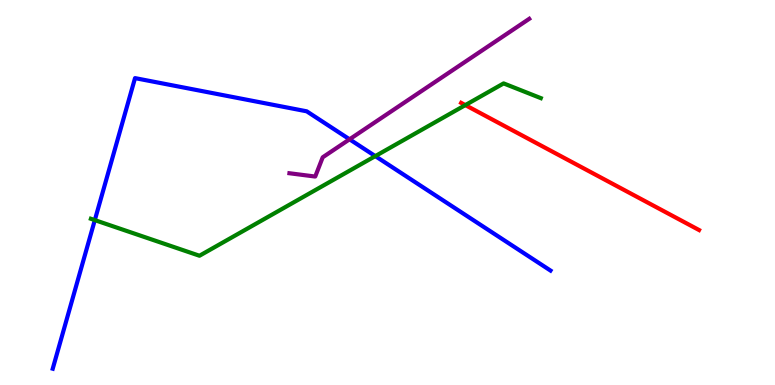[{'lines': ['blue', 'red'], 'intersections': []}, {'lines': ['green', 'red'], 'intersections': [{'x': 6.0, 'y': 7.27}]}, {'lines': ['purple', 'red'], 'intersections': []}, {'lines': ['blue', 'green'], 'intersections': [{'x': 1.22, 'y': 4.28}, {'x': 4.84, 'y': 5.95}]}, {'lines': ['blue', 'purple'], 'intersections': [{'x': 4.51, 'y': 6.38}]}, {'lines': ['green', 'purple'], 'intersections': []}]